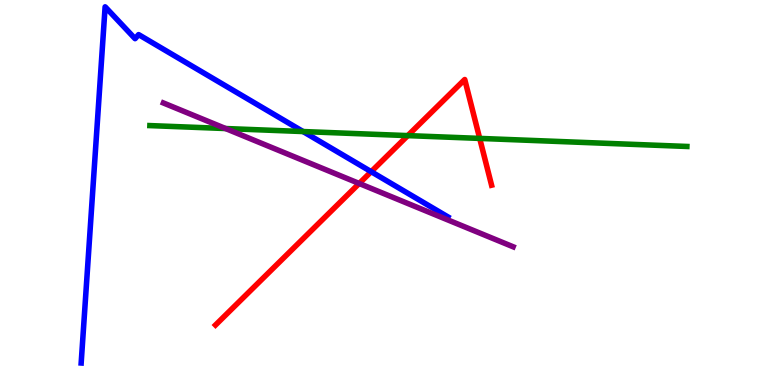[{'lines': ['blue', 'red'], 'intersections': [{'x': 4.79, 'y': 5.54}]}, {'lines': ['green', 'red'], 'intersections': [{'x': 5.26, 'y': 6.48}, {'x': 6.19, 'y': 6.4}]}, {'lines': ['purple', 'red'], 'intersections': [{'x': 4.63, 'y': 5.23}]}, {'lines': ['blue', 'green'], 'intersections': [{'x': 3.91, 'y': 6.58}]}, {'lines': ['blue', 'purple'], 'intersections': []}, {'lines': ['green', 'purple'], 'intersections': [{'x': 2.91, 'y': 6.66}]}]